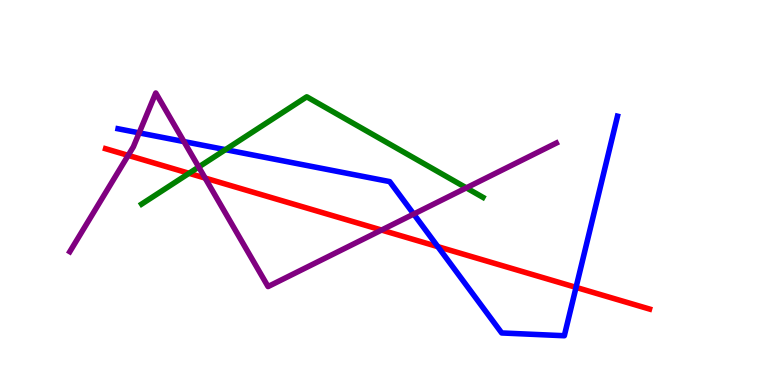[{'lines': ['blue', 'red'], 'intersections': [{'x': 5.65, 'y': 3.59}, {'x': 7.43, 'y': 2.54}]}, {'lines': ['green', 'red'], 'intersections': [{'x': 2.44, 'y': 5.5}]}, {'lines': ['purple', 'red'], 'intersections': [{'x': 1.65, 'y': 5.96}, {'x': 2.65, 'y': 5.38}, {'x': 4.92, 'y': 4.02}]}, {'lines': ['blue', 'green'], 'intersections': [{'x': 2.91, 'y': 6.11}]}, {'lines': ['blue', 'purple'], 'intersections': [{'x': 1.8, 'y': 6.55}, {'x': 2.37, 'y': 6.32}, {'x': 5.34, 'y': 4.44}]}, {'lines': ['green', 'purple'], 'intersections': [{'x': 2.56, 'y': 5.66}, {'x': 6.02, 'y': 5.12}]}]